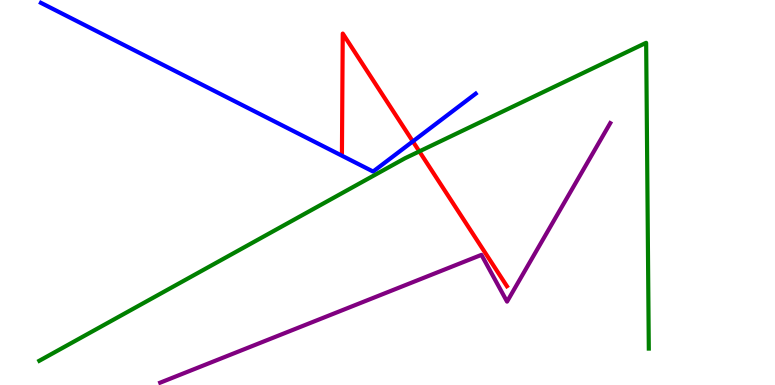[{'lines': ['blue', 'red'], 'intersections': [{'x': 5.33, 'y': 6.33}]}, {'lines': ['green', 'red'], 'intersections': [{'x': 5.41, 'y': 6.07}]}, {'lines': ['purple', 'red'], 'intersections': []}, {'lines': ['blue', 'green'], 'intersections': []}, {'lines': ['blue', 'purple'], 'intersections': []}, {'lines': ['green', 'purple'], 'intersections': []}]